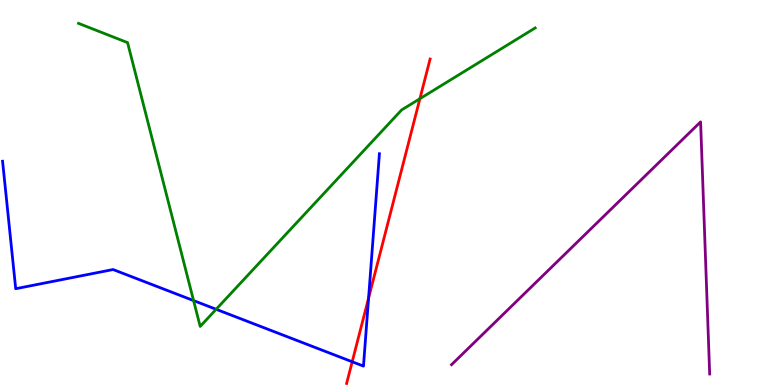[{'lines': ['blue', 'red'], 'intersections': [{'x': 4.54, 'y': 0.603}, {'x': 4.76, 'y': 2.26}]}, {'lines': ['green', 'red'], 'intersections': [{'x': 5.42, 'y': 7.44}]}, {'lines': ['purple', 'red'], 'intersections': []}, {'lines': ['blue', 'green'], 'intersections': [{'x': 2.5, 'y': 2.19}, {'x': 2.79, 'y': 1.97}]}, {'lines': ['blue', 'purple'], 'intersections': []}, {'lines': ['green', 'purple'], 'intersections': []}]